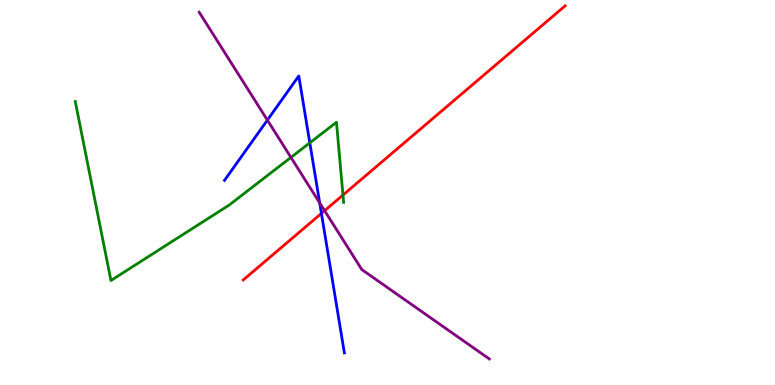[{'lines': ['blue', 'red'], 'intersections': [{'x': 4.15, 'y': 4.46}]}, {'lines': ['green', 'red'], 'intersections': [{'x': 4.43, 'y': 4.93}]}, {'lines': ['purple', 'red'], 'intersections': [{'x': 4.19, 'y': 4.53}]}, {'lines': ['blue', 'green'], 'intersections': [{'x': 4.0, 'y': 6.29}]}, {'lines': ['blue', 'purple'], 'intersections': [{'x': 3.45, 'y': 6.88}, {'x': 4.13, 'y': 4.73}]}, {'lines': ['green', 'purple'], 'intersections': [{'x': 3.75, 'y': 5.91}]}]